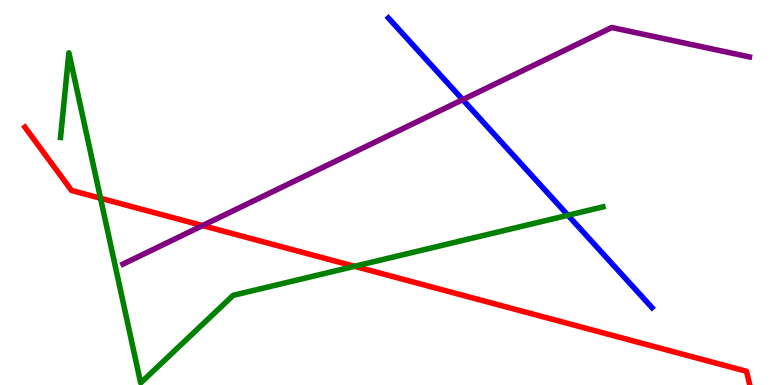[{'lines': ['blue', 'red'], 'intersections': []}, {'lines': ['green', 'red'], 'intersections': [{'x': 1.3, 'y': 4.85}, {'x': 4.58, 'y': 3.08}]}, {'lines': ['purple', 'red'], 'intersections': [{'x': 2.61, 'y': 4.14}]}, {'lines': ['blue', 'green'], 'intersections': [{'x': 7.33, 'y': 4.41}]}, {'lines': ['blue', 'purple'], 'intersections': [{'x': 5.97, 'y': 7.41}]}, {'lines': ['green', 'purple'], 'intersections': []}]